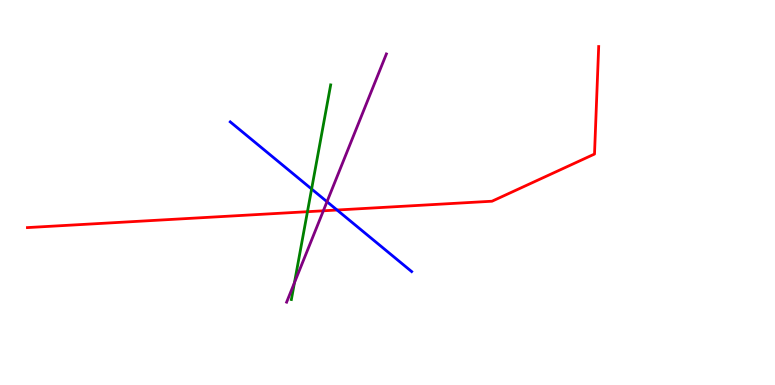[{'lines': ['blue', 'red'], 'intersections': [{'x': 4.35, 'y': 4.55}]}, {'lines': ['green', 'red'], 'intersections': [{'x': 3.97, 'y': 4.5}]}, {'lines': ['purple', 'red'], 'intersections': [{'x': 4.17, 'y': 4.52}]}, {'lines': ['blue', 'green'], 'intersections': [{'x': 4.02, 'y': 5.09}]}, {'lines': ['blue', 'purple'], 'intersections': [{'x': 4.22, 'y': 4.76}]}, {'lines': ['green', 'purple'], 'intersections': [{'x': 3.8, 'y': 2.66}]}]